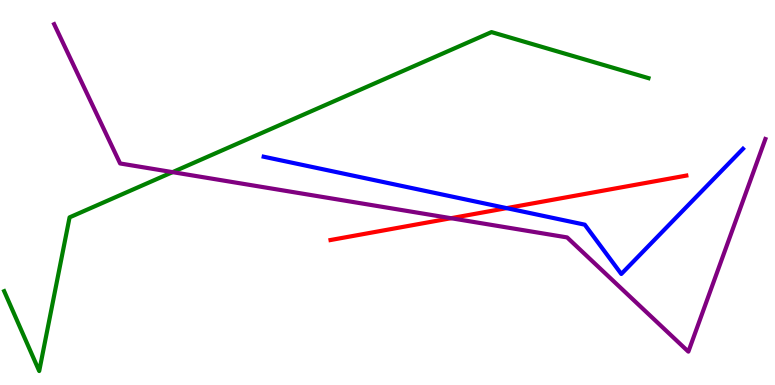[{'lines': ['blue', 'red'], 'intersections': [{'x': 6.54, 'y': 4.59}]}, {'lines': ['green', 'red'], 'intersections': []}, {'lines': ['purple', 'red'], 'intersections': [{'x': 5.82, 'y': 4.33}]}, {'lines': ['blue', 'green'], 'intersections': []}, {'lines': ['blue', 'purple'], 'intersections': []}, {'lines': ['green', 'purple'], 'intersections': [{'x': 2.23, 'y': 5.53}]}]